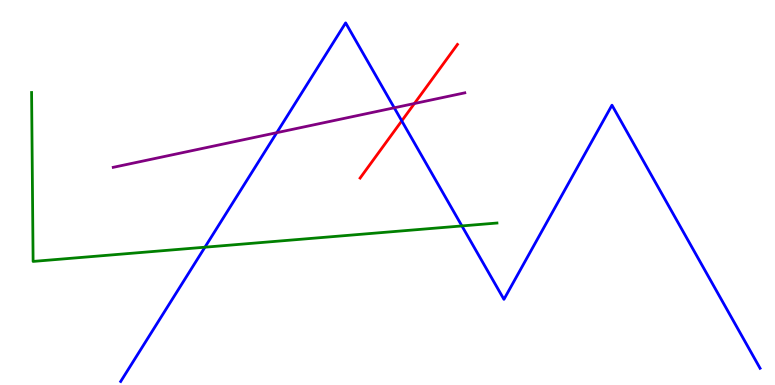[{'lines': ['blue', 'red'], 'intersections': [{'x': 5.18, 'y': 6.86}]}, {'lines': ['green', 'red'], 'intersections': []}, {'lines': ['purple', 'red'], 'intersections': [{'x': 5.35, 'y': 7.31}]}, {'lines': ['blue', 'green'], 'intersections': [{'x': 2.64, 'y': 3.58}, {'x': 5.96, 'y': 4.13}]}, {'lines': ['blue', 'purple'], 'intersections': [{'x': 3.57, 'y': 6.55}, {'x': 5.09, 'y': 7.2}]}, {'lines': ['green', 'purple'], 'intersections': []}]